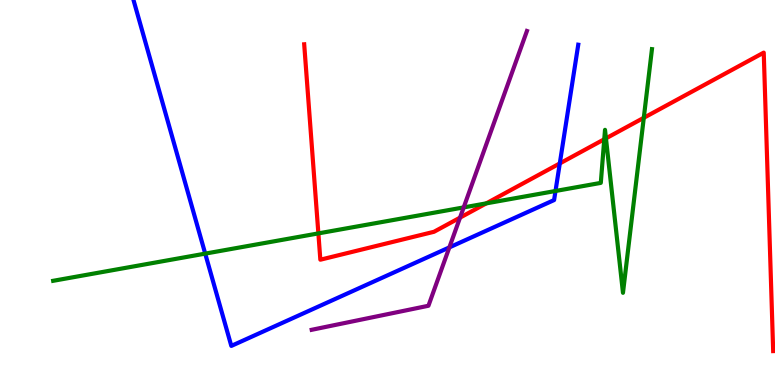[{'lines': ['blue', 'red'], 'intersections': [{'x': 7.22, 'y': 5.75}]}, {'lines': ['green', 'red'], 'intersections': [{'x': 4.11, 'y': 3.94}, {'x': 6.27, 'y': 4.72}, {'x': 7.8, 'y': 6.38}, {'x': 7.82, 'y': 6.41}, {'x': 8.31, 'y': 6.94}]}, {'lines': ['purple', 'red'], 'intersections': [{'x': 5.94, 'y': 4.35}]}, {'lines': ['blue', 'green'], 'intersections': [{'x': 2.65, 'y': 3.41}, {'x': 7.17, 'y': 5.04}]}, {'lines': ['blue', 'purple'], 'intersections': [{'x': 5.8, 'y': 3.57}]}, {'lines': ['green', 'purple'], 'intersections': [{'x': 5.98, 'y': 4.61}]}]